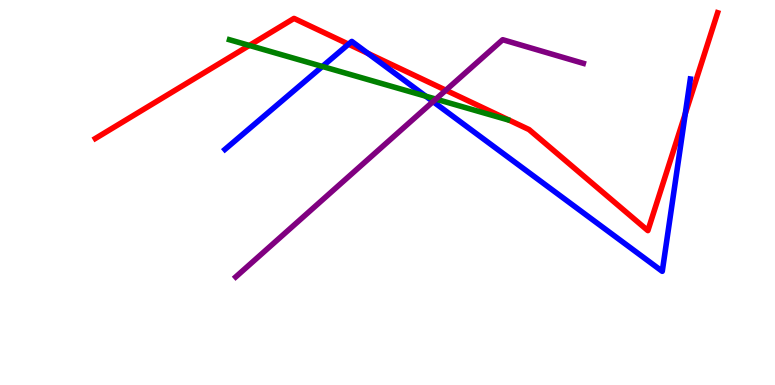[{'lines': ['blue', 'red'], 'intersections': [{'x': 4.5, 'y': 8.85}, {'x': 4.75, 'y': 8.61}, {'x': 8.84, 'y': 7.04}]}, {'lines': ['green', 'red'], 'intersections': [{'x': 3.22, 'y': 8.82}]}, {'lines': ['purple', 'red'], 'intersections': [{'x': 5.75, 'y': 7.66}]}, {'lines': ['blue', 'green'], 'intersections': [{'x': 4.16, 'y': 8.27}, {'x': 5.49, 'y': 7.5}]}, {'lines': ['blue', 'purple'], 'intersections': [{'x': 5.59, 'y': 7.36}]}, {'lines': ['green', 'purple'], 'intersections': [{'x': 5.62, 'y': 7.43}]}]